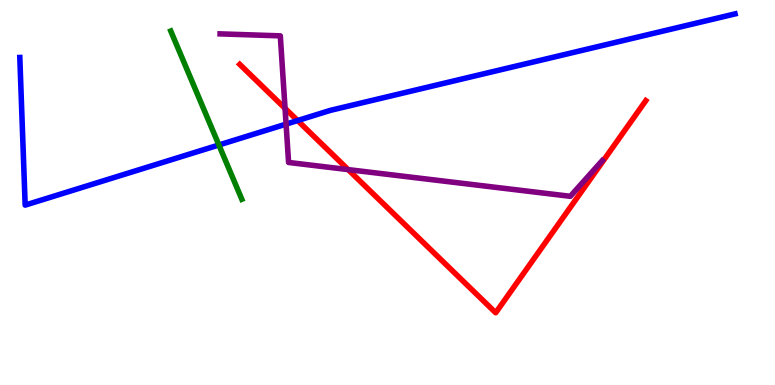[{'lines': ['blue', 'red'], 'intersections': [{'x': 3.84, 'y': 6.87}]}, {'lines': ['green', 'red'], 'intersections': []}, {'lines': ['purple', 'red'], 'intersections': [{'x': 3.68, 'y': 7.19}, {'x': 4.49, 'y': 5.59}]}, {'lines': ['blue', 'green'], 'intersections': [{'x': 2.82, 'y': 6.23}]}, {'lines': ['blue', 'purple'], 'intersections': [{'x': 3.69, 'y': 6.78}]}, {'lines': ['green', 'purple'], 'intersections': []}]